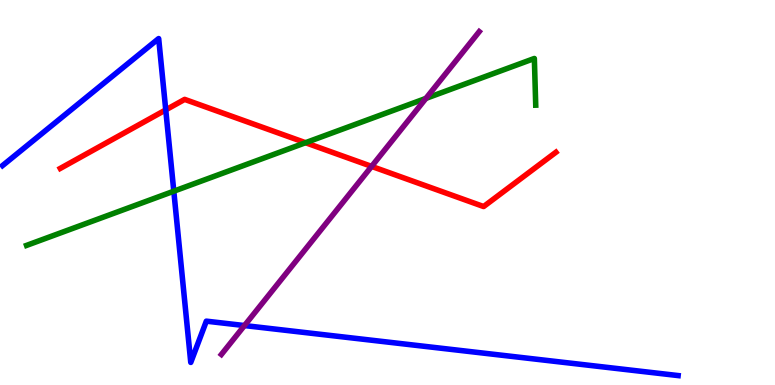[{'lines': ['blue', 'red'], 'intersections': [{'x': 2.14, 'y': 7.15}]}, {'lines': ['green', 'red'], 'intersections': [{'x': 3.94, 'y': 6.29}]}, {'lines': ['purple', 'red'], 'intersections': [{'x': 4.79, 'y': 5.68}]}, {'lines': ['blue', 'green'], 'intersections': [{'x': 2.24, 'y': 5.03}]}, {'lines': ['blue', 'purple'], 'intersections': [{'x': 3.15, 'y': 1.54}]}, {'lines': ['green', 'purple'], 'intersections': [{'x': 5.5, 'y': 7.44}]}]